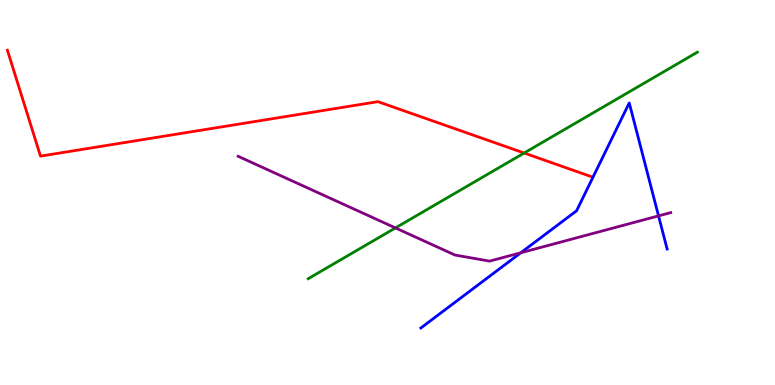[{'lines': ['blue', 'red'], 'intersections': []}, {'lines': ['green', 'red'], 'intersections': [{'x': 6.76, 'y': 6.03}]}, {'lines': ['purple', 'red'], 'intersections': []}, {'lines': ['blue', 'green'], 'intersections': []}, {'lines': ['blue', 'purple'], 'intersections': [{'x': 6.72, 'y': 3.43}, {'x': 8.5, 'y': 4.39}]}, {'lines': ['green', 'purple'], 'intersections': [{'x': 5.1, 'y': 4.08}]}]